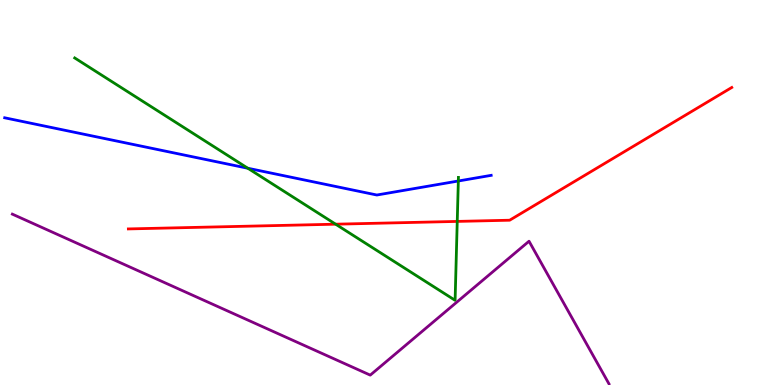[{'lines': ['blue', 'red'], 'intersections': []}, {'lines': ['green', 'red'], 'intersections': [{'x': 4.33, 'y': 4.18}, {'x': 5.9, 'y': 4.25}]}, {'lines': ['purple', 'red'], 'intersections': []}, {'lines': ['blue', 'green'], 'intersections': [{'x': 3.2, 'y': 5.63}, {'x': 5.91, 'y': 5.3}]}, {'lines': ['blue', 'purple'], 'intersections': []}, {'lines': ['green', 'purple'], 'intersections': []}]